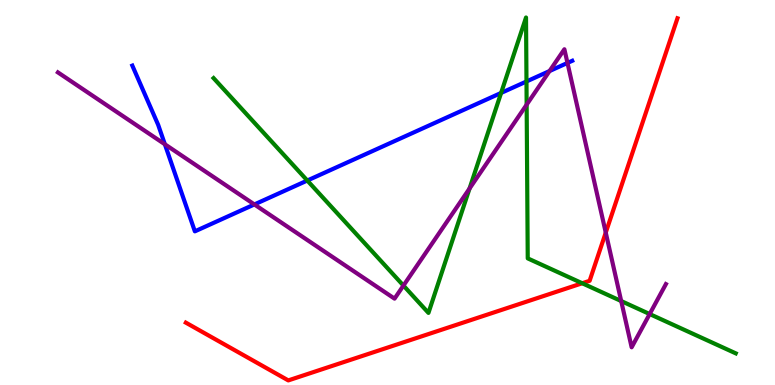[{'lines': ['blue', 'red'], 'intersections': []}, {'lines': ['green', 'red'], 'intersections': [{'x': 7.51, 'y': 2.64}]}, {'lines': ['purple', 'red'], 'intersections': [{'x': 7.82, 'y': 3.96}]}, {'lines': ['blue', 'green'], 'intersections': [{'x': 3.97, 'y': 5.31}, {'x': 6.47, 'y': 7.59}, {'x': 6.79, 'y': 7.88}]}, {'lines': ['blue', 'purple'], 'intersections': [{'x': 2.13, 'y': 6.25}, {'x': 3.28, 'y': 4.69}, {'x': 7.09, 'y': 8.15}, {'x': 7.32, 'y': 8.37}]}, {'lines': ['green', 'purple'], 'intersections': [{'x': 5.21, 'y': 2.58}, {'x': 6.06, 'y': 5.1}, {'x': 6.8, 'y': 7.28}, {'x': 8.02, 'y': 2.18}, {'x': 8.38, 'y': 1.84}]}]